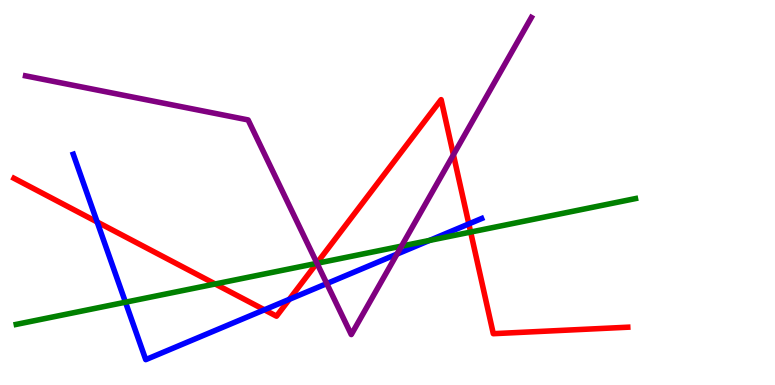[{'lines': ['blue', 'red'], 'intersections': [{'x': 1.25, 'y': 4.23}, {'x': 3.41, 'y': 1.95}, {'x': 3.73, 'y': 2.23}, {'x': 6.05, 'y': 4.18}]}, {'lines': ['green', 'red'], 'intersections': [{'x': 2.78, 'y': 2.62}, {'x': 4.09, 'y': 3.16}, {'x': 6.07, 'y': 3.97}]}, {'lines': ['purple', 'red'], 'intersections': [{'x': 4.09, 'y': 3.17}, {'x': 5.85, 'y': 5.98}]}, {'lines': ['blue', 'green'], 'intersections': [{'x': 1.62, 'y': 2.15}, {'x': 5.54, 'y': 3.76}]}, {'lines': ['blue', 'purple'], 'intersections': [{'x': 4.22, 'y': 2.63}, {'x': 5.12, 'y': 3.4}]}, {'lines': ['green', 'purple'], 'intersections': [{'x': 4.09, 'y': 3.16}, {'x': 5.18, 'y': 3.61}]}]